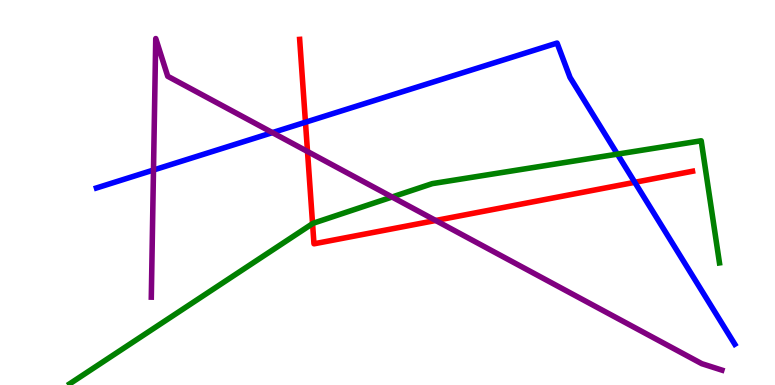[{'lines': ['blue', 'red'], 'intersections': [{'x': 3.94, 'y': 6.83}, {'x': 8.19, 'y': 5.26}]}, {'lines': ['green', 'red'], 'intersections': [{'x': 4.03, 'y': 4.19}]}, {'lines': ['purple', 'red'], 'intersections': [{'x': 3.97, 'y': 6.06}, {'x': 5.62, 'y': 4.27}]}, {'lines': ['blue', 'green'], 'intersections': [{'x': 7.97, 'y': 6.0}]}, {'lines': ['blue', 'purple'], 'intersections': [{'x': 1.98, 'y': 5.58}, {'x': 3.52, 'y': 6.56}]}, {'lines': ['green', 'purple'], 'intersections': [{'x': 5.06, 'y': 4.88}]}]